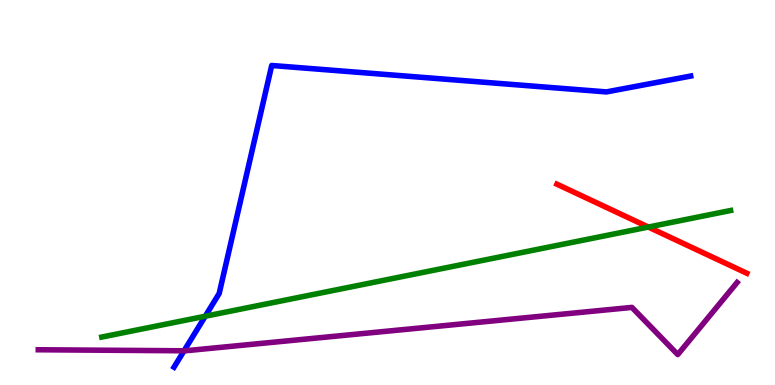[{'lines': ['blue', 'red'], 'intersections': []}, {'lines': ['green', 'red'], 'intersections': [{'x': 8.37, 'y': 4.1}]}, {'lines': ['purple', 'red'], 'intersections': []}, {'lines': ['blue', 'green'], 'intersections': [{'x': 2.65, 'y': 1.79}]}, {'lines': ['blue', 'purple'], 'intersections': [{'x': 2.37, 'y': 0.889}]}, {'lines': ['green', 'purple'], 'intersections': []}]